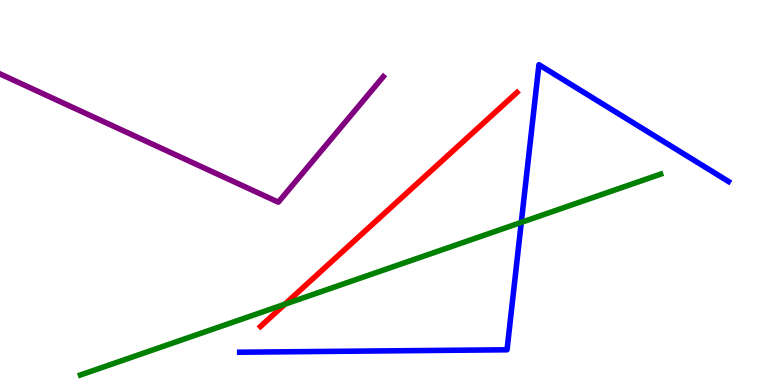[{'lines': ['blue', 'red'], 'intersections': []}, {'lines': ['green', 'red'], 'intersections': [{'x': 3.68, 'y': 2.1}]}, {'lines': ['purple', 'red'], 'intersections': []}, {'lines': ['blue', 'green'], 'intersections': [{'x': 6.73, 'y': 4.22}]}, {'lines': ['blue', 'purple'], 'intersections': []}, {'lines': ['green', 'purple'], 'intersections': []}]